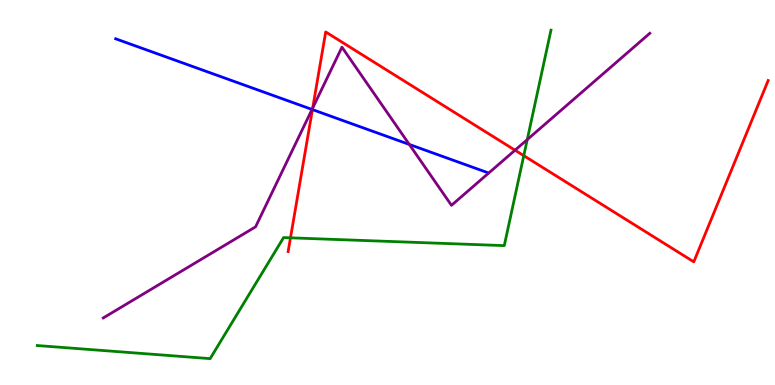[{'lines': ['blue', 'red'], 'intersections': [{'x': 4.03, 'y': 7.15}]}, {'lines': ['green', 'red'], 'intersections': [{'x': 3.75, 'y': 3.82}, {'x': 6.76, 'y': 5.96}]}, {'lines': ['purple', 'red'], 'intersections': [{'x': 4.03, 'y': 7.19}, {'x': 6.65, 'y': 6.1}]}, {'lines': ['blue', 'green'], 'intersections': []}, {'lines': ['blue', 'purple'], 'intersections': [{'x': 4.03, 'y': 7.16}, {'x': 5.28, 'y': 6.25}]}, {'lines': ['green', 'purple'], 'intersections': [{'x': 6.8, 'y': 6.37}]}]